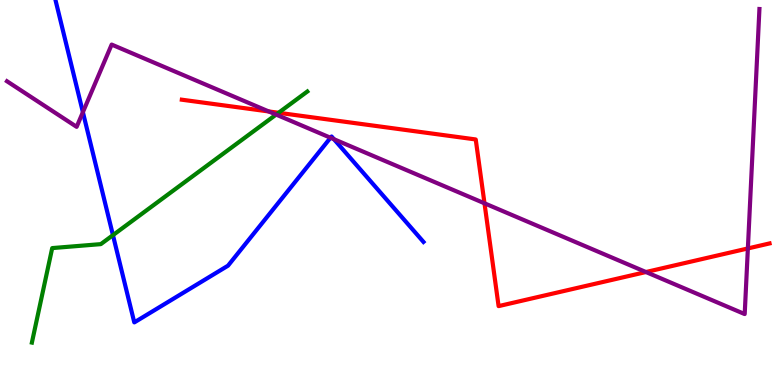[{'lines': ['blue', 'red'], 'intersections': []}, {'lines': ['green', 'red'], 'intersections': [{'x': 3.59, 'y': 7.07}]}, {'lines': ['purple', 'red'], 'intersections': [{'x': 3.47, 'y': 7.1}, {'x': 6.25, 'y': 4.72}, {'x': 8.33, 'y': 2.93}, {'x': 9.65, 'y': 3.55}]}, {'lines': ['blue', 'green'], 'intersections': [{'x': 1.46, 'y': 3.89}]}, {'lines': ['blue', 'purple'], 'intersections': [{'x': 1.07, 'y': 7.09}, {'x': 4.26, 'y': 6.42}, {'x': 4.31, 'y': 6.38}]}, {'lines': ['green', 'purple'], 'intersections': [{'x': 3.56, 'y': 7.02}]}]